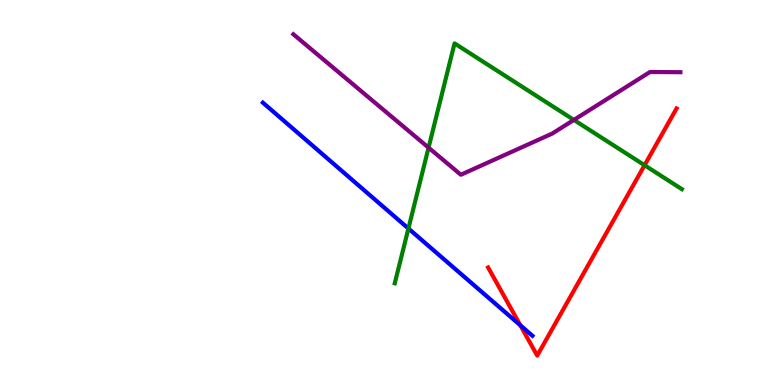[{'lines': ['blue', 'red'], 'intersections': [{'x': 6.71, 'y': 1.55}]}, {'lines': ['green', 'red'], 'intersections': [{'x': 8.32, 'y': 5.71}]}, {'lines': ['purple', 'red'], 'intersections': []}, {'lines': ['blue', 'green'], 'intersections': [{'x': 5.27, 'y': 4.06}]}, {'lines': ['blue', 'purple'], 'intersections': []}, {'lines': ['green', 'purple'], 'intersections': [{'x': 5.53, 'y': 6.16}, {'x': 7.4, 'y': 6.89}]}]